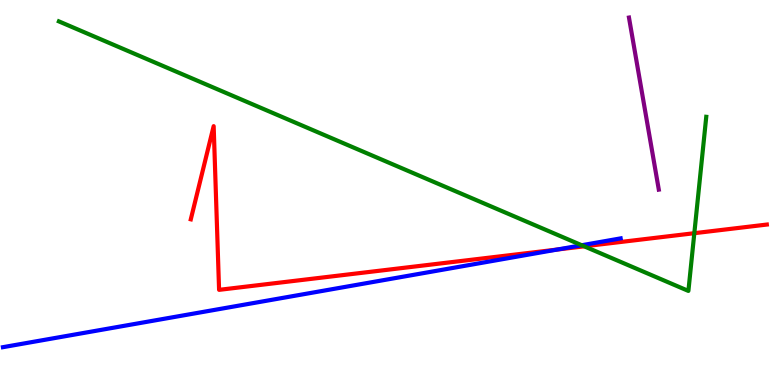[{'lines': ['blue', 'red'], 'intersections': [{'x': 7.19, 'y': 3.52}]}, {'lines': ['green', 'red'], 'intersections': [{'x': 7.54, 'y': 3.6}, {'x': 8.96, 'y': 3.94}]}, {'lines': ['purple', 'red'], 'intersections': []}, {'lines': ['blue', 'green'], 'intersections': [{'x': 7.51, 'y': 3.63}]}, {'lines': ['blue', 'purple'], 'intersections': []}, {'lines': ['green', 'purple'], 'intersections': []}]